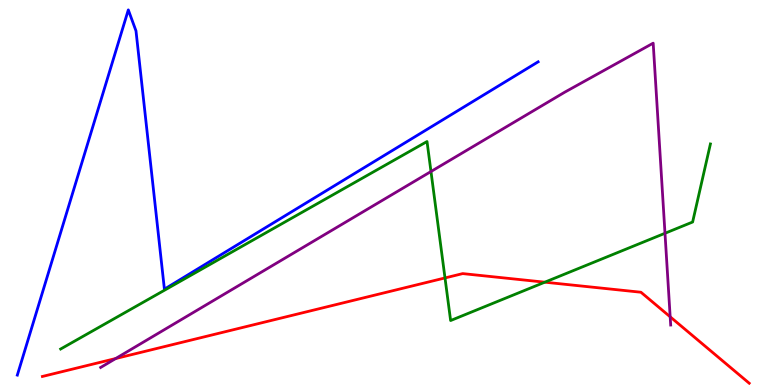[{'lines': ['blue', 'red'], 'intersections': []}, {'lines': ['green', 'red'], 'intersections': [{'x': 5.74, 'y': 2.78}, {'x': 7.03, 'y': 2.67}]}, {'lines': ['purple', 'red'], 'intersections': [{'x': 1.49, 'y': 0.688}, {'x': 8.65, 'y': 1.77}]}, {'lines': ['blue', 'green'], 'intersections': []}, {'lines': ['blue', 'purple'], 'intersections': []}, {'lines': ['green', 'purple'], 'intersections': [{'x': 5.56, 'y': 5.54}, {'x': 8.58, 'y': 3.94}]}]